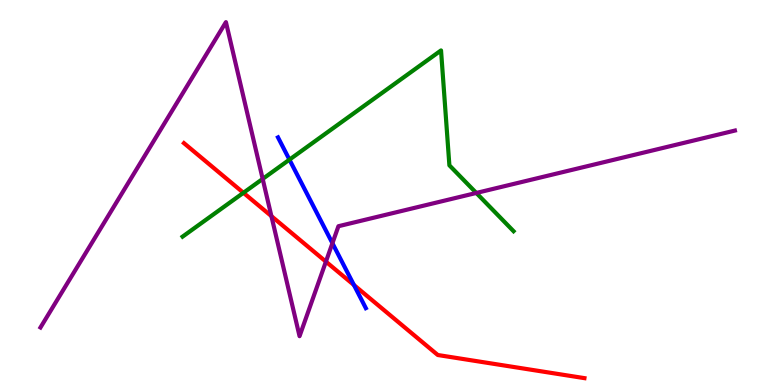[{'lines': ['blue', 'red'], 'intersections': [{'x': 4.57, 'y': 2.6}]}, {'lines': ['green', 'red'], 'intersections': [{'x': 3.14, 'y': 4.99}]}, {'lines': ['purple', 'red'], 'intersections': [{'x': 3.5, 'y': 4.39}, {'x': 4.21, 'y': 3.2}]}, {'lines': ['blue', 'green'], 'intersections': [{'x': 3.73, 'y': 5.85}]}, {'lines': ['blue', 'purple'], 'intersections': [{'x': 4.29, 'y': 3.68}]}, {'lines': ['green', 'purple'], 'intersections': [{'x': 3.39, 'y': 5.35}, {'x': 6.15, 'y': 4.99}]}]